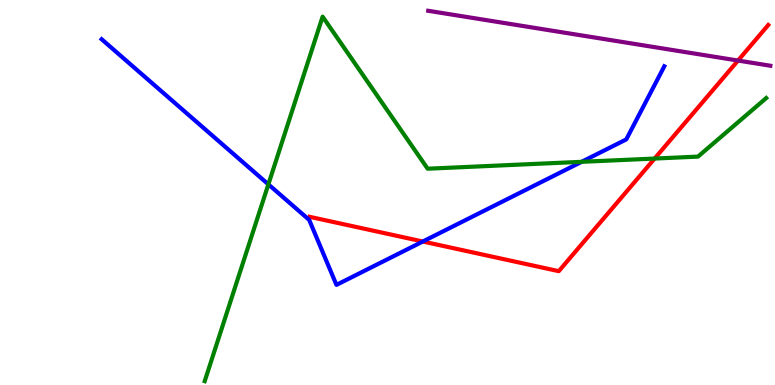[{'lines': ['blue', 'red'], 'intersections': [{'x': 5.46, 'y': 3.73}]}, {'lines': ['green', 'red'], 'intersections': [{'x': 8.45, 'y': 5.88}]}, {'lines': ['purple', 'red'], 'intersections': [{'x': 9.52, 'y': 8.43}]}, {'lines': ['blue', 'green'], 'intersections': [{'x': 3.46, 'y': 5.21}, {'x': 7.51, 'y': 5.8}]}, {'lines': ['blue', 'purple'], 'intersections': []}, {'lines': ['green', 'purple'], 'intersections': []}]